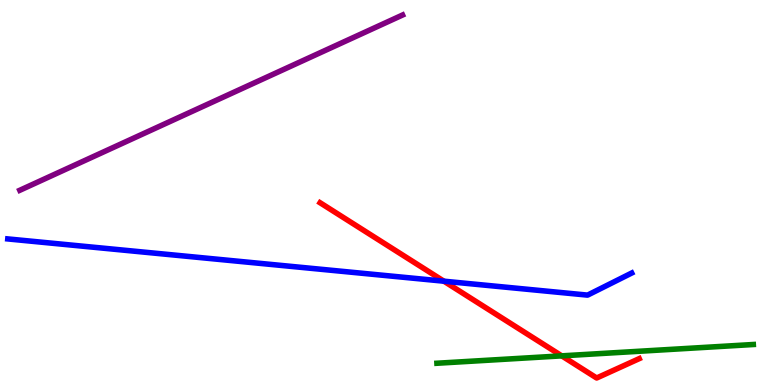[{'lines': ['blue', 'red'], 'intersections': [{'x': 5.73, 'y': 2.7}]}, {'lines': ['green', 'red'], 'intersections': [{'x': 7.25, 'y': 0.757}]}, {'lines': ['purple', 'red'], 'intersections': []}, {'lines': ['blue', 'green'], 'intersections': []}, {'lines': ['blue', 'purple'], 'intersections': []}, {'lines': ['green', 'purple'], 'intersections': []}]